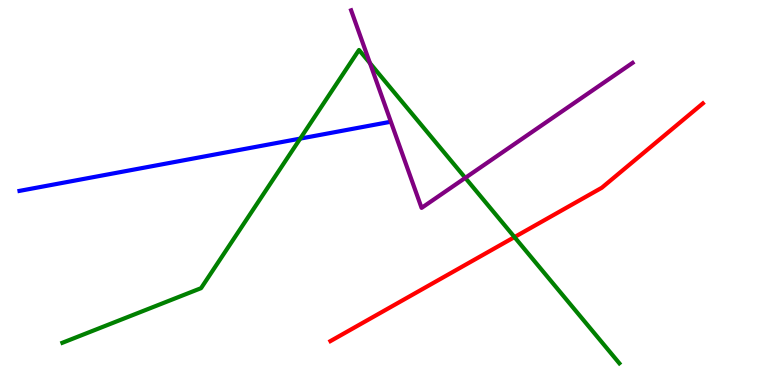[{'lines': ['blue', 'red'], 'intersections': []}, {'lines': ['green', 'red'], 'intersections': [{'x': 6.64, 'y': 3.84}]}, {'lines': ['purple', 'red'], 'intersections': []}, {'lines': ['blue', 'green'], 'intersections': [{'x': 3.87, 'y': 6.4}]}, {'lines': ['blue', 'purple'], 'intersections': []}, {'lines': ['green', 'purple'], 'intersections': [{'x': 4.77, 'y': 8.36}, {'x': 6.0, 'y': 5.38}]}]